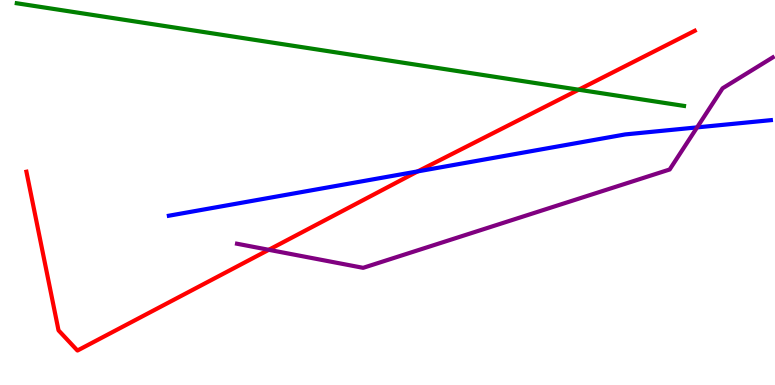[{'lines': ['blue', 'red'], 'intersections': [{'x': 5.39, 'y': 5.55}]}, {'lines': ['green', 'red'], 'intersections': [{'x': 7.47, 'y': 7.67}]}, {'lines': ['purple', 'red'], 'intersections': [{'x': 3.47, 'y': 3.51}]}, {'lines': ['blue', 'green'], 'intersections': []}, {'lines': ['blue', 'purple'], 'intersections': [{'x': 8.99, 'y': 6.69}]}, {'lines': ['green', 'purple'], 'intersections': []}]